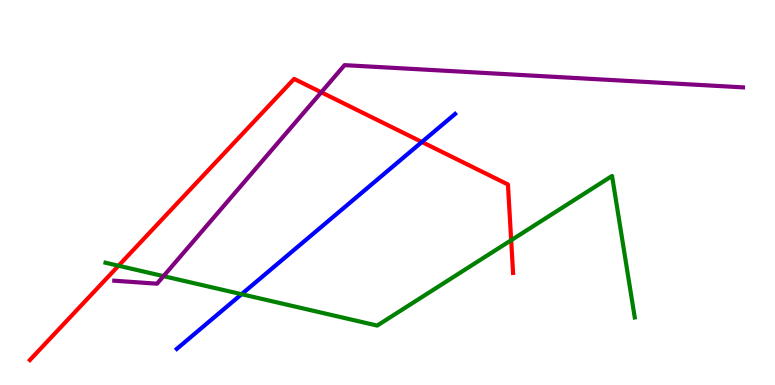[{'lines': ['blue', 'red'], 'intersections': [{'x': 5.44, 'y': 6.31}]}, {'lines': ['green', 'red'], 'intersections': [{'x': 1.53, 'y': 3.1}, {'x': 6.6, 'y': 3.76}]}, {'lines': ['purple', 'red'], 'intersections': [{'x': 4.15, 'y': 7.6}]}, {'lines': ['blue', 'green'], 'intersections': [{'x': 3.12, 'y': 2.36}]}, {'lines': ['blue', 'purple'], 'intersections': []}, {'lines': ['green', 'purple'], 'intersections': [{'x': 2.11, 'y': 2.83}]}]